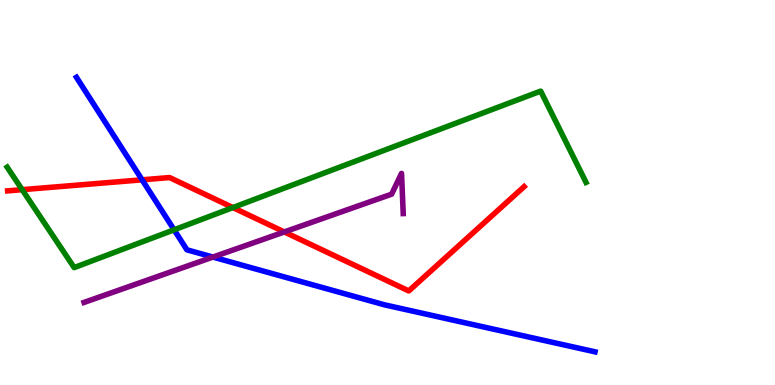[{'lines': ['blue', 'red'], 'intersections': [{'x': 1.83, 'y': 5.33}]}, {'lines': ['green', 'red'], 'intersections': [{'x': 0.286, 'y': 5.07}, {'x': 3.0, 'y': 4.61}]}, {'lines': ['purple', 'red'], 'intersections': [{'x': 3.67, 'y': 3.98}]}, {'lines': ['blue', 'green'], 'intersections': [{'x': 2.25, 'y': 4.03}]}, {'lines': ['blue', 'purple'], 'intersections': [{'x': 2.75, 'y': 3.32}]}, {'lines': ['green', 'purple'], 'intersections': []}]